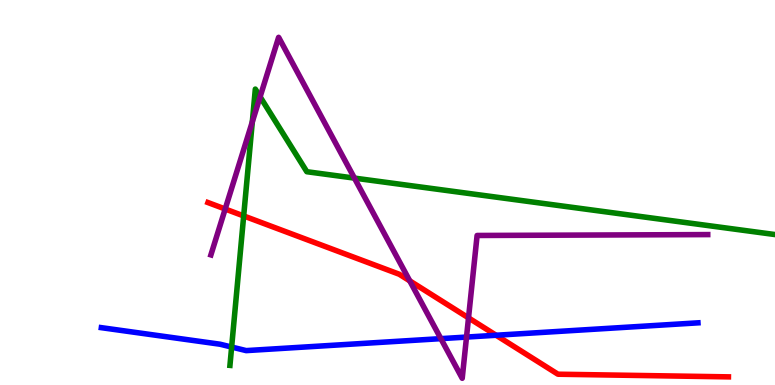[{'lines': ['blue', 'red'], 'intersections': [{'x': 6.4, 'y': 1.29}]}, {'lines': ['green', 'red'], 'intersections': [{'x': 3.14, 'y': 4.39}]}, {'lines': ['purple', 'red'], 'intersections': [{'x': 2.91, 'y': 4.57}, {'x': 5.29, 'y': 2.7}, {'x': 6.05, 'y': 1.74}]}, {'lines': ['blue', 'green'], 'intersections': [{'x': 2.99, 'y': 0.986}]}, {'lines': ['blue', 'purple'], 'intersections': [{'x': 5.69, 'y': 1.2}, {'x': 6.02, 'y': 1.24}]}, {'lines': ['green', 'purple'], 'intersections': [{'x': 3.26, 'y': 6.83}, {'x': 3.36, 'y': 7.49}, {'x': 4.57, 'y': 5.37}]}]